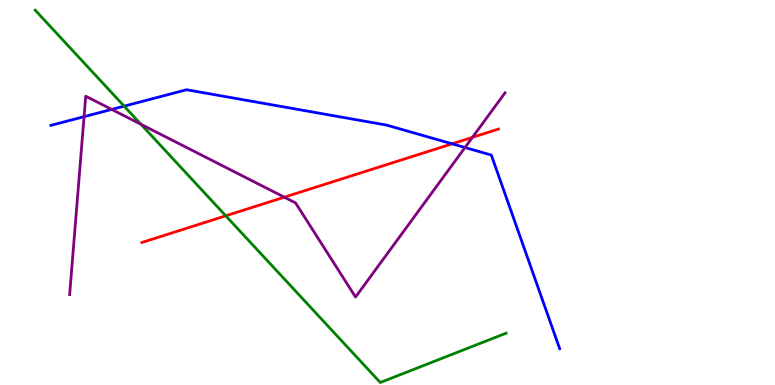[{'lines': ['blue', 'red'], 'intersections': [{'x': 5.83, 'y': 6.26}]}, {'lines': ['green', 'red'], 'intersections': [{'x': 2.91, 'y': 4.39}]}, {'lines': ['purple', 'red'], 'intersections': [{'x': 3.67, 'y': 4.88}, {'x': 6.1, 'y': 6.43}]}, {'lines': ['blue', 'green'], 'intersections': [{'x': 1.6, 'y': 7.24}]}, {'lines': ['blue', 'purple'], 'intersections': [{'x': 1.08, 'y': 6.97}, {'x': 1.44, 'y': 7.16}, {'x': 6.0, 'y': 6.17}]}, {'lines': ['green', 'purple'], 'intersections': [{'x': 1.82, 'y': 6.77}]}]